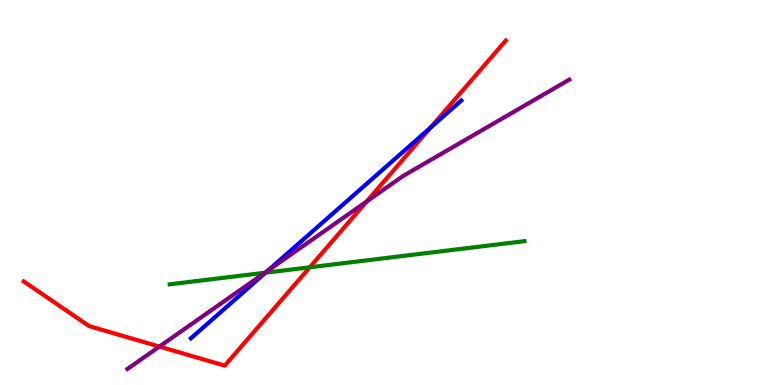[{'lines': ['blue', 'red'], 'intersections': [{'x': 5.55, 'y': 6.68}]}, {'lines': ['green', 'red'], 'intersections': [{'x': 4.0, 'y': 3.06}]}, {'lines': ['purple', 'red'], 'intersections': [{'x': 2.06, 'y': 0.998}, {'x': 4.73, 'y': 4.77}]}, {'lines': ['blue', 'green'], 'intersections': [{'x': 3.43, 'y': 2.92}]}, {'lines': ['blue', 'purple'], 'intersections': [{'x': 3.46, 'y': 2.97}]}, {'lines': ['green', 'purple'], 'intersections': [{'x': 3.42, 'y': 2.92}]}]